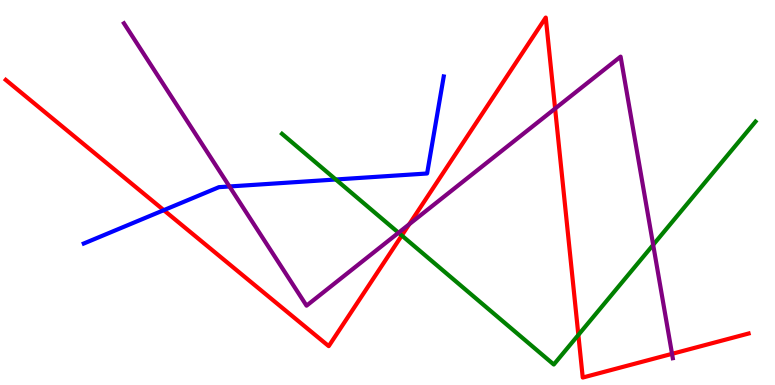[{'lines': ['blue', 'red'], 'intersections': [{'x': 2.11, 'y': 4.54}]}, {'lines': ['green', 'red'], 'intersections': [{'x': 5.18, 'y': 3.88}, {'x': 7.46, 'y': 1.3}]}, {'lines': ['purple', 'red'], 'intersections': [{'x': 5.28, 'y': 4.18}, {'x': 7.16, 'y': 7.18}, {'x': 8.67, 'y': 0.809}]}, {'lines': ['blue', 'green'], 'intersections': [{'x': 4.33, 'y': 5.34}]}, {'lines': ['blue', 'purple'], 'intersections': [{'x': 2.96, 'y': 5.16}]}, {'lines': ['green', 'purple'], 'intersections': [{'x': 5.14, 'y': 3.95}, {'x': 8.43, 'y': 3.64}]}]